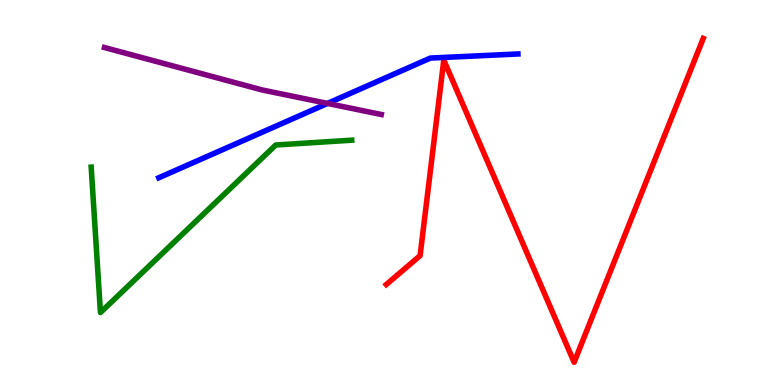[{'lines': ['blue', 'red'], 'intersections': []}, {'lines': ['green', 'red'], 'intersections': []}, {'lines': ['purple', 'red'], 'intersections': []}, {'lines': ['blue', 'green'], 'intersections': []}, {'lines': ['blue', 'purple'], 'intersections': [{'x': 4.23, 'y': 7.31}]}, {'lines': ['green', 'purple'], 'intersections': []}]